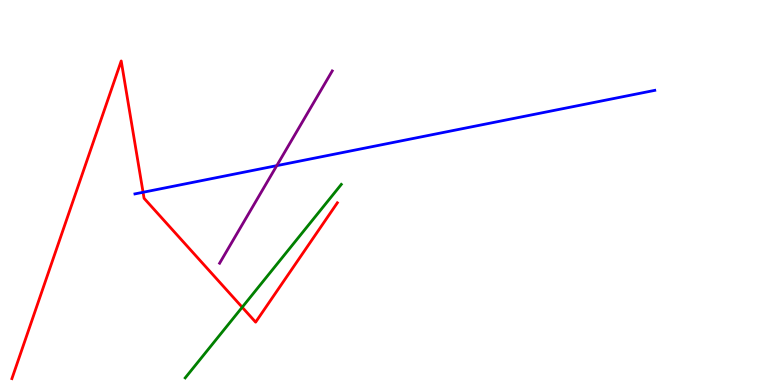[{'lines': ['blue', 'red'], 'intersections': [{'x': 1.85, 'y': 5.01}]}, {'lines': ['green', 'red'], 'intersections': [{'x': 3.13, 'y': 2.02}]}, {'lines': ['purple', 'red'], 'intersections': []}, {'lines': ['blue', 'green'], 'intersections': []}, {'lines': ['blue', 'purple'], 'intersections': [{'x': 3.57, 'y': 5.7}]}, {'lines': ['green', 'purple'], 'intersections': []}]